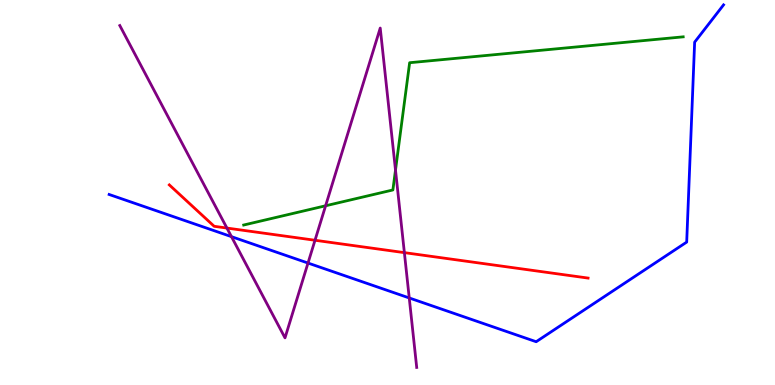[{'lines': ['blue', 'red'], 'intersections': []}, {'lines': ['green', 'red'], 'intersections': []}, {'lines': ['purple', 'red'], 'intersections': [{'x': 2.93, 'y': 4.08}, {'x': 4.06, 'y': 3.76}, {'x': 5.22, 'y': 3.44}]}, {'lines': ['blue', 'green'], 'intersections': []}, {'lines': ['blue', 'purple'], 'intersections': [{'x': 2.99, 'y': 3.85}, {'x': 3.97, 'y': 3.17}, {'x': 5.28, 'y': 2.26}]}, {'lines': ['green', 'purple'], 'intersections': [{'x': 4.2, 'y': 4.66}, {'x': 5.1, 'y': 5.58}]}]